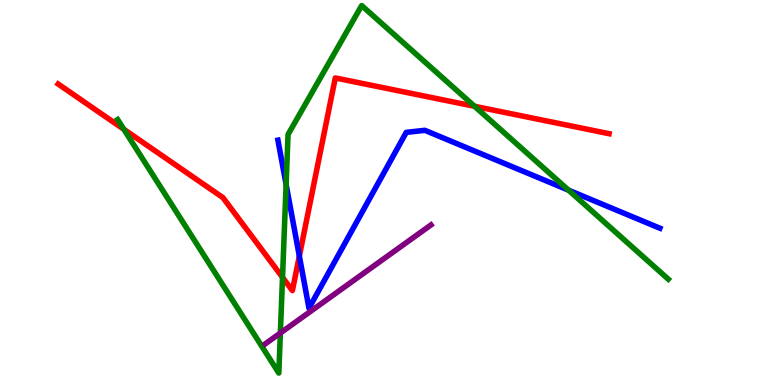[{'lines': ['blue', 'red'], 'intersections': [{'x': 3.86, 'y': 3.35}]}, {'lines': ['green', 'red'], 'intersections': [{'x': 1.6, 'y': 6.64}, {'x': 3.65, 'y': 2.8}, {'x': 6.12, 'y': 7.24}]}, {'lines': ['purple', 'red'], 'intersections': []}, {'lines': ['blue', 'green'], 'intersections': [{'x': 3.69, 'y': 5.21}, {'x': 7.34, 'y': 5.06}]}, {'lines': ['blue', 'purple'], 'intersections': []}, {'lines': ['green', 'purple'], 'intersections': [{'x': 3.62, 'y': 1.35}]}]